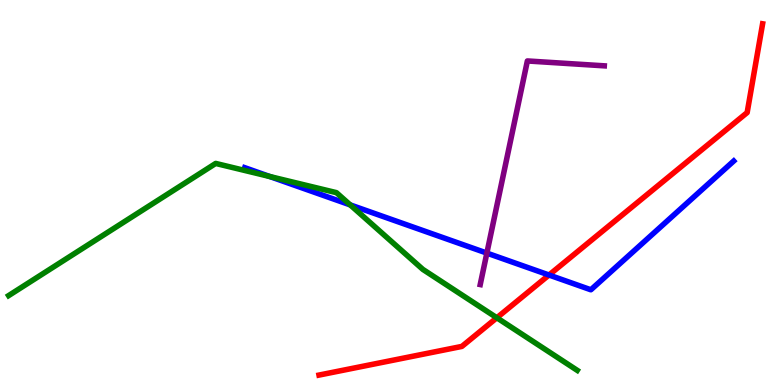[{'lines': ['blue', 'red'], 'intersections': [{'x': 7.08, 'y': 2.86}]}, {'lines': ['green', 'red'], 'intersections': [{'x': 6.41, 'y': 1.75}]}, {'lines': ['purple', 'red'], 'intersections': []}, {'lines': ['blue', 'green'], 'intersections': [{'x': 3.48, 'y': 5.41}, {'x': 4.52, 'y': 4.68}]}, {'lines': ['blue', 'purple'], 'intersections': [{'x': 6.28, 'y': 3.43}]}, {'lines': ['green', 'purple'], 'intersections': []}]